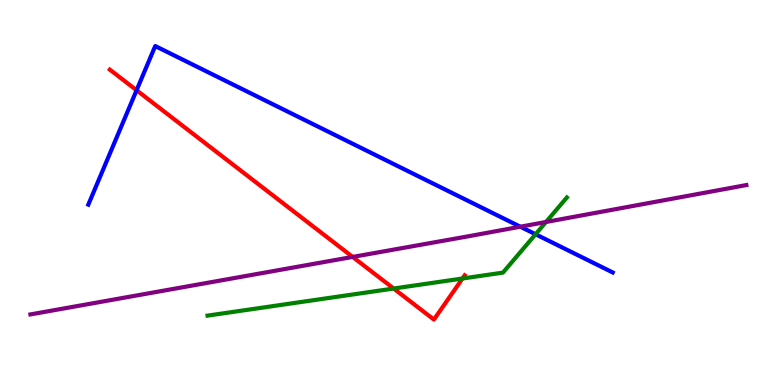[{'lines': ['blue', 'red'], 'intersections': [{'x': 1.76, 'y': 7.66}]}, {'lines': ['green', 'red'], 'intersections': [{'x': 5.08, 'y': 2.51}, {'x': 5.97, 'y': 2.77}]}, {'lines': ['purple', 'red'], 'intersections': [{'x': 4.55, 'y': 3.33}]}, {'lines': ['blue', 'green'], 'intersections': [{'x': 6.91, 'y': 3.92}]}, {'lines': ['blue', 'purple'], 'intersections': [{'x': 6.71, 'y': 4.11}]}, {'lines': ['green', 'purple'], 'intersections': [{'x': 7.05, 'y': 4.23}]}]